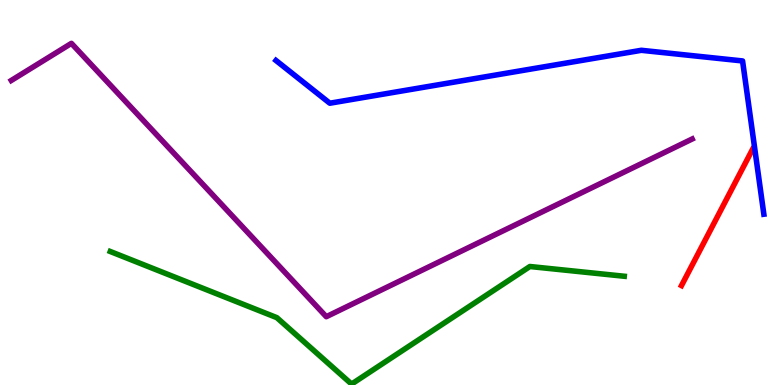[{'lines': ['blue', 'red'], 'intersections': []}, {'lines': ['green', 'red'], 'intersections': []}, {'lines': ['purple', 'red'], 'intersections': []}, {'lines': ['blue', 'green'], 'intersections': []}, {'lines': ['blue', 'purple'], 'intersections': []}, {'lines': ['green', 'purple'], 'intersections': []}]